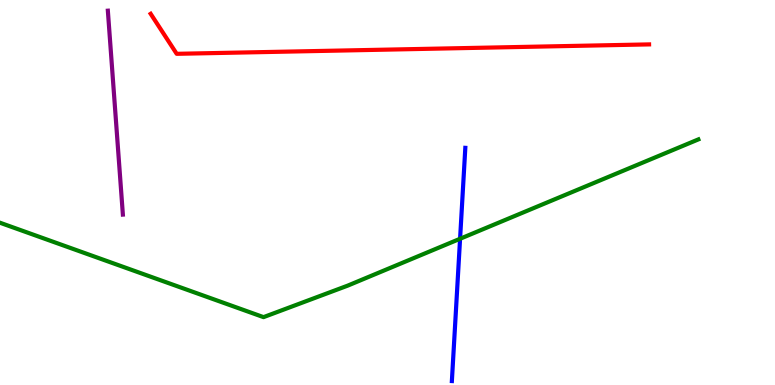[{'lines': ['blue', 'red'], 'intersections': []}, {'lines': ['green', 'red'], 'intersections': []}, {'lines': ['purple', 'red'], 'intersections': []}, {'lines': ['blue', 'green'], 'intersections': [{'x': 5.94, 'y': 3.8}]}, {'lines': ['blue', 'purple'], 'intersections': []}, {'lines': ['green', 'purple'], 'intersections': []}]